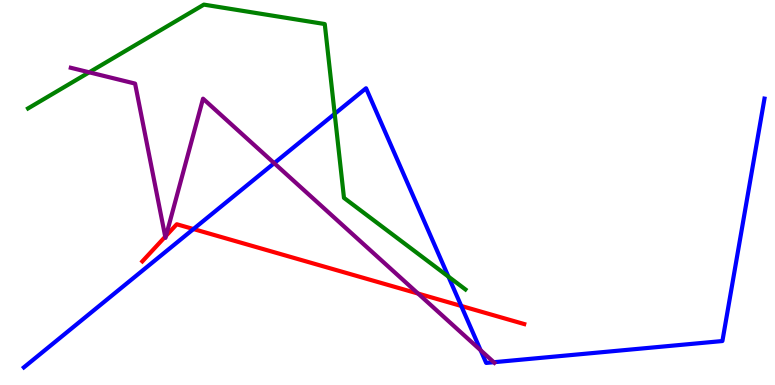[{'lines': ['blue', 'red'], 'intersections': [{'x': 2.5, 'y': 4.05}, {'x': 5.95, 'y': 2.05}]}, {'lines': ['green', 'red'], 'intersections': []}, {'lines': ['purple', 'red'], 'intersections': [{'x': 2.13, 'y': 3.85}, {'x': 2.14, 'y': 3.87}, {'x': 5.39, 'y': 2.38}]}, {'lines': ['blue', 'green'], 'intersections': [{'x': 4.32, 'y': 7.04}, {'x': 5.79, 'y': 2.82}]}, {'lines': ['blue', 'purple'], 'intersections': [{'x': 3.54, 'y': 5.76}, {'x': 6.2, 'y': 0.903}, {'x': 6.37, 'y': 0.592}]}, {'lines': ['green', 'purple'], 'intersections': [{'x': 1.15, 'y': 8.12}]}]